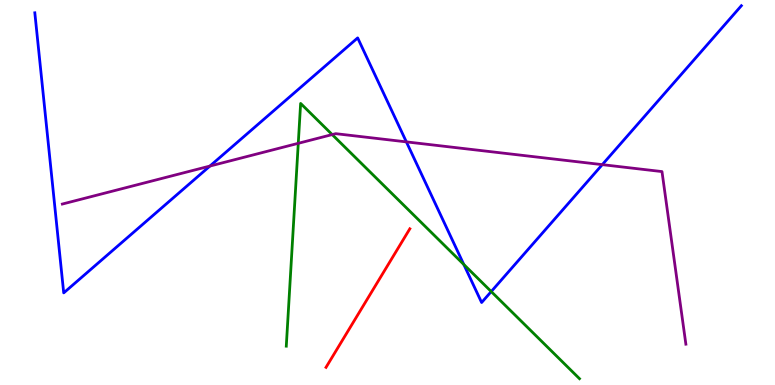[{'lines': ['blue', 'red'], 'intersections': []}, {'lines': ['green', 'red'], 'intersections': []}, {'lines': ['purple', 'red'], 'intersections': []}, {'lines': ['blue', 'green'], 'intersections': [{'x': 5.98, 'y': 3.13}, {'x': 6.34, 'y': 2.43}]}, {'lines': ['blue', 'purple'], 'intersections': [{'x': 2.71, 'y': 5.69}, {'x': 5.24, 'y': 6.31}, {'x': 7.77, 'y': 5.72}]}, {'lines': ['green', 'purple'], 'intersections': [{'x': 3.85, 'y': 6.28}, {'x': 4.29, 'y': 6.5}]}]